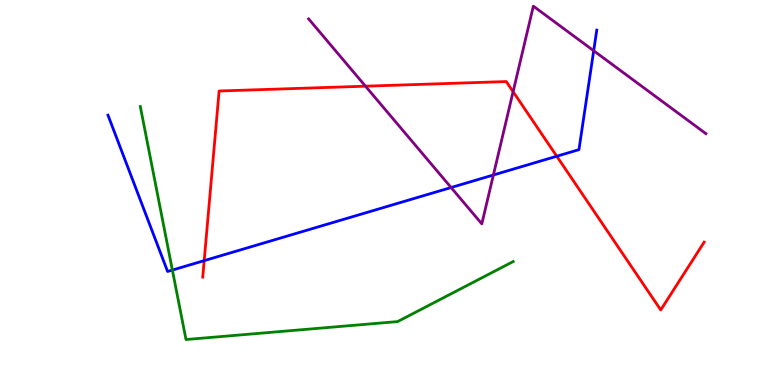[{'lines': ['blue', 'red'], 'intersections': [{'x': 2.63, 'y': 3.23}, {'x': 7.18, 'y': 5.94}]}, {'lines': ['green', 'red'], 'intersections': []}, {'lines': ['purple', 'red'], 'intersections': [{'x': 4.72, 'y': 7.76}, {'x': 6.62, 'y': 7.62}]}, {'lines': ['blue', 'green'], 'intersections': [{'x': 2.22, 'y': 2.99}]}, {'lines': ['blue', 'purple'], 'intersections': [{'x': 5.82, 'y': 5.13}, {'x': 6.37, 'y': 5.45}, {'x': 7.66, 'y': 8.68}]}, {'lines': ['green', 'purple'], 'intersections': []}]